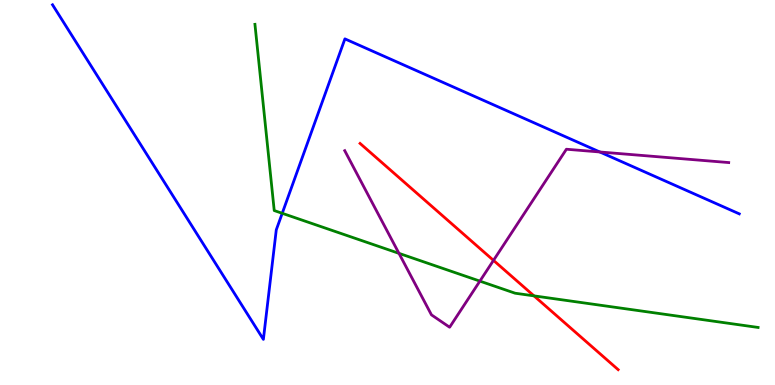[{'lines': ['blue', 'red'], 'intersections': []}, {'lines': ['green', 'red'], 'intersections': [{'x': 6.89, 'y': 2.32}]}, {'lines': ['purple', 'red'], 'intersections': [{'x': 6.37, 'y': 3.24}]}, {'lines': ['blue', 'green'], 'intersections': [{'x': 3.64, 'y': 4.46}]}, {'lines': ['blue', 'purple'], 'intersections': [{'x': 7.74, 'y': 6.05}]}, {'lines': ['green', 'purple'], 'intersections': [{'x': 5.15, 'y': 3.42}, {'x': 6.19, 'y': 2.7}]}]